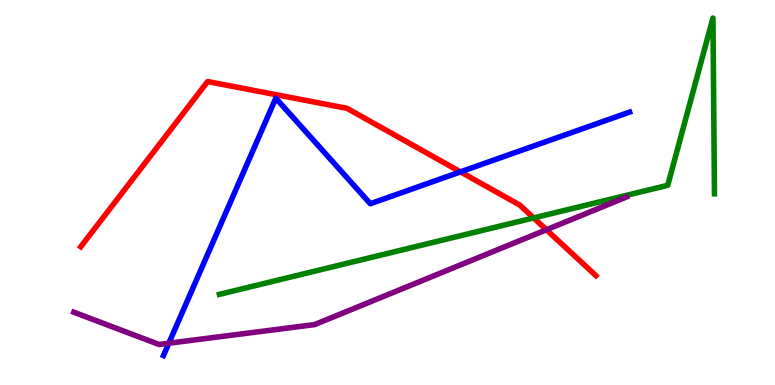[{'lines': ['blue', 'red'], 'intersections': [{'x': 5.94, 'y': 5.54}]}, {'lines': ['green', 'red'], 'intersections': [{'x': 6.89, 'y': 4.34}]}, {'lines': ['purple', 'red'], 'intersections': [{'x': 7.05, 'y': 4.03}]}, {'lines': ['blue', 'green'], 'intersections': []}, {'lines': ['blue', 'purple'], 'intersections': [{'x': 2.18, 'y': 1.09}]}, {'lines': ['green', 'purple'], 'intersections': []}]